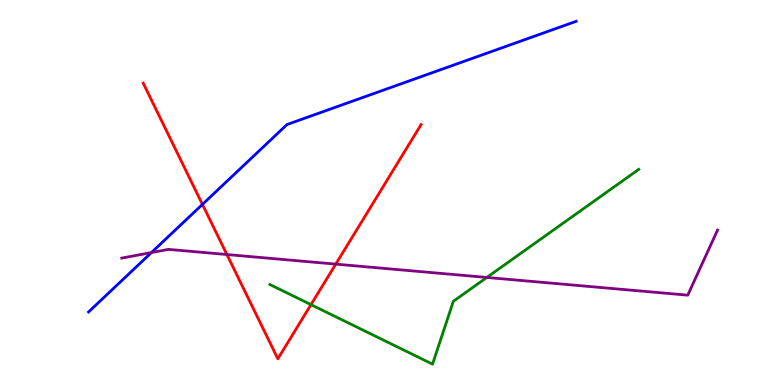[{'lines': ['blue', 'red'], 'intersections': [{'x': 2.61, 'y': 4.69}]}, {'lines': ['green', 'red'], 'intersections': [{'x': 4.01, 'y': 2.09}]}, {'lines': ['purple', 'red'], 'intersections': [{'x': 2.93, 'y': 3.39}, {'x': 4.33, 'y': 3.14}]}, {'lines': ['blue', 'green'], 'intersections': []}, {'lines': ['blue', 'purple'], 'intersections': [{'x': 1.95, 'y': 3.44}]}, {'lines': ['green', 'purple'], 'intersections': [{'x': 6.28, 'y': 2.79}]}]